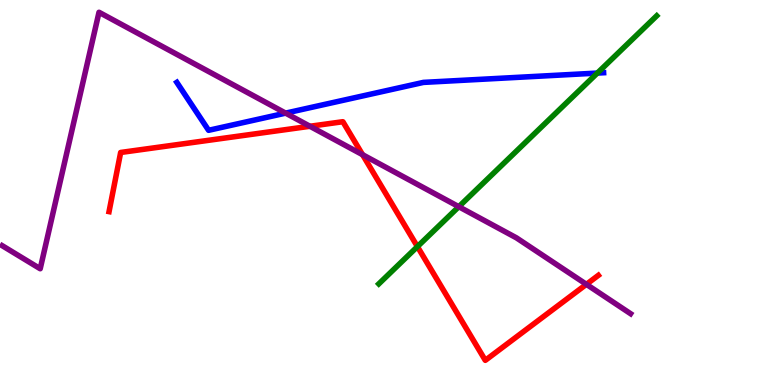[{'lines': ['blue', 'red'], 'intersections': []}, {'lines': ['green', 'red'], 'intersections': [{'x': 5.39, 'y': 3.59}]}, {'lines': ['purple', 'red'], 'intersections': [{'x': 4.0, 'y': 6.72}, {'x': 4.68, 'y': 5.98}, {'x': 7.57, 'y': 2.61}]}, {'lines': ['blue', 'green'], 'intersections': [{'x': 7.71, 'y': 8.1}]}, {'lines': ['blue', 'purple'], 'intersections': [{'x': 3.69, 'y': 7.06}]}, {'lines': ['green', 'purple'], 'intersections': [{'x': 5.92, 'y': 4.63}]}]